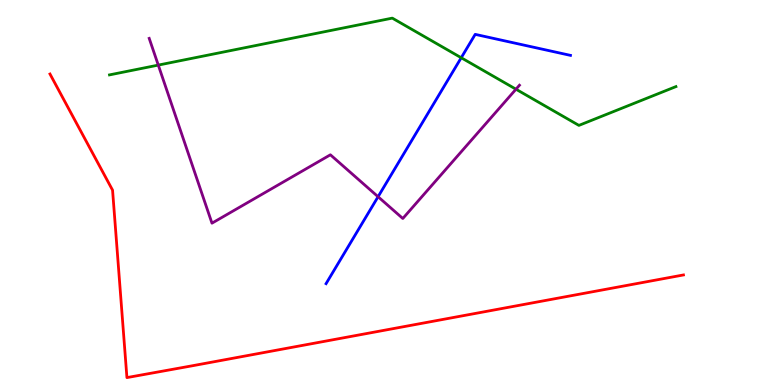[{'lines': ['blue', 'red'], 'intersections': []}, {'lines': ['green', 'red'], 'intersections': []}, {'lines': ['purple', 'red'], 'intersections': []}, {'lines': ['blue', 'green'], 'intersections': [{'x': 5.95, 'y': 8.5}]}, {'lines': ['blue', 'purple'], 'intersections': [{'x': 4.88, 'y': 4.89}]}, {'lines': ['green', 'purple'], 'intersections': [{'x': 2.04, 'y': 8.31}, {'x': 6.66, 'y': 7.68}]}]